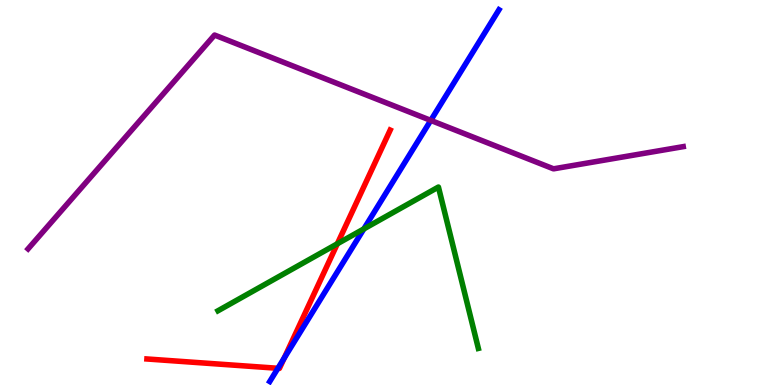[{'lines': ['blue', 'red'], 'intersections': [{'x': 3.59, 'y': 0.434}, {'x': 3.67, 'y': 0.7}]}, {'lines': ['green', 'red'], 'intersections': [{'x': 4.35, 'y': 3.67}]}, {'lines': ['purple', 'red'], 'intersections': []}, {'lines': ['blue', 'green'], 'intersections': [{'x': 4.69, 'y': 4.05}]}, {'lines': ['blue', 'purple'], 'intersections': [{'x': 5.56, 'y': 6.87}]}, {'lines': ['green', 'purple'], 'intersections': []}]